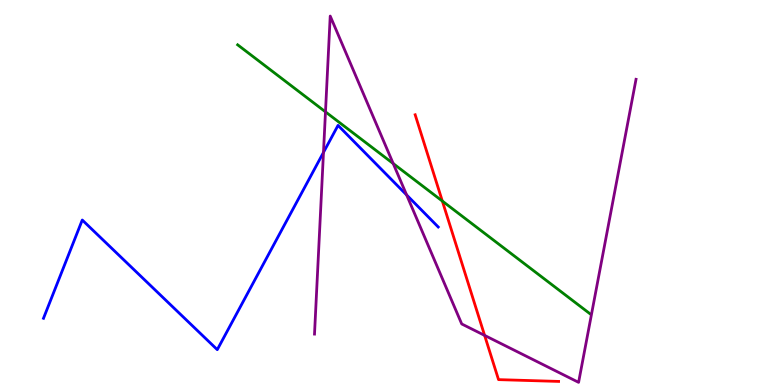[{'lines': ['blue', 'red'], 'intersections': []}, {'lines': ['green', 'red'], 'intersections': [{'x': 5.71, 'y': 4.78}]}, {'lines': ['purple', 'red'], 'intersections': [{'x': 6.25, 'y': 1.29}]}, {'lines': ['blue', 'green'], 'intersections': []}, {'lines': ['blue', 'purple'], 'intersections': [{'x': 4.17, 'y': 6.04}, {'x': 5.25, 'y': 4.94}]}, {'lines': ['green', 'purple'], 'intersections': [{'x': 4.2, 'y': 7.09}, {'x': 5.07, 'y': 5.75}]}]